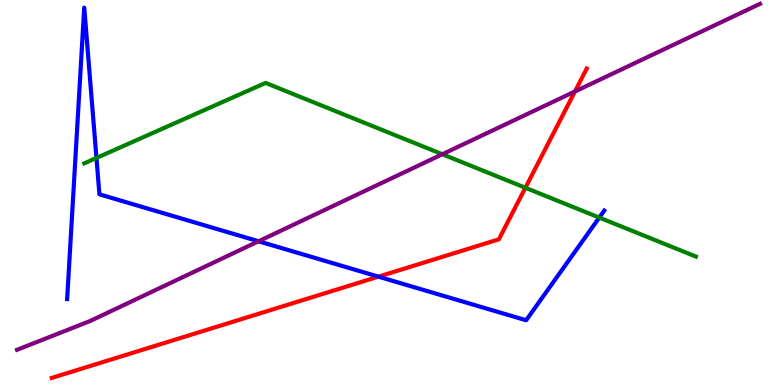[{'lines': ['blue', 'red'], 'intersections': [{'x': 4.88, 'y': 2.81}]}, {'lines': ['green', 'red'], 'intersections': [{'x': 6.78, 'y': 5.12}]}, {'lines': ['purple', 'red'], 'intersections': [{'x': 7.42, 'y': 7.62}]}, {'lines': ['blue', 'green'], 'intersections': [{'x': 1.24, 'y': 5.9}, {'x': 7.73, 'y': 4.35}]}, {'lines': ['blue', 'purple'], 'intersections': [{'x': 3.34, 'y': 3.73}]}, {'lines': ['green', 'purple'], 'intersections': [{'x': 5.71, 'y': 5.99}]}]